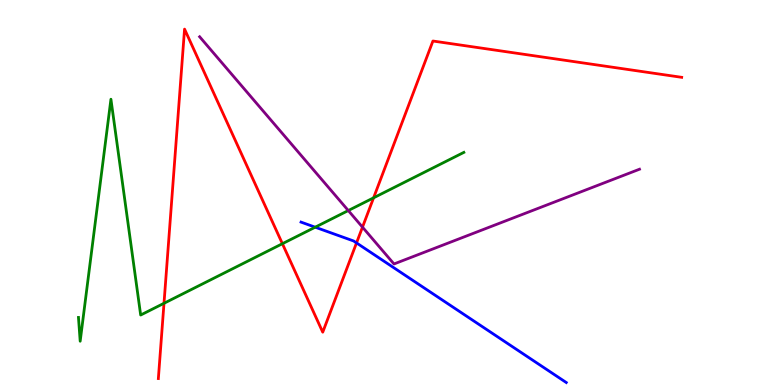[{'lines': ['blue', 'red'], 'intersections': [{'x': 4.6, 'y': 3.69}]}, {'lines': ['green', 'red'], 'intersections': [{'x': 2.12, 'y': 2.12}, {'x': 3.64, 'y': 3.67}, {'x': 4.82, 'y': 4.86}]}, {'lines': ['purple', 'red'], 'intersections': [{'x': 4.68, 'y': 4.1}]}, {'lines': ['blue', 'green'], 'intersections': [{'x': 4.07, 'y': 4.1}]}, {'lines': ['blue', 'purple'], 'intersections': []}, {'lines': ['green', 'purple'], 'intersections': [{'x': 4.49, 'y': 4.53}]}]